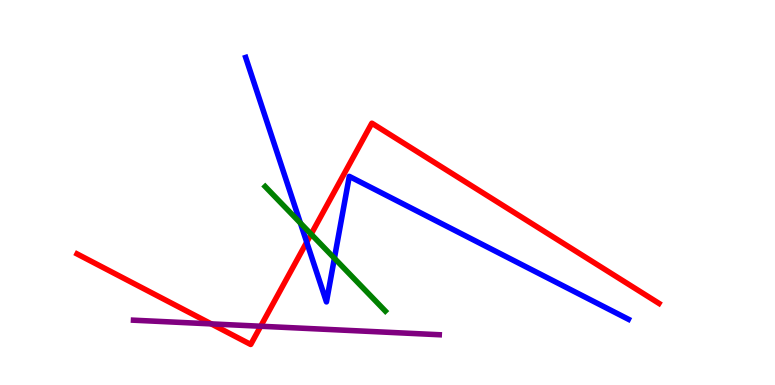[{'lines': ['blue', 'red'], 'intersections': [{'x': 3.96, 'y': 3.71}]}, {'lines': ['green', 'red'], 'intersections': [{'x': 4.01, 'y': 3.92}]}, {'lines': ['purple', 'red'], 'intersections': [{'x': 2.73, 'y': 1.59}, {'x': 3.36, 'y': 1.53}]}, {'lines': ['blue', 'green'], 'intersections': [{'x': 3.88, 'y': 4.21}, {'x': 4.31, 'y': 3.29}]}, {'lines': ['blue', 'purple'], 'intersections': []}, {'lines': ['green', 'purple'], 'intersections': []}]